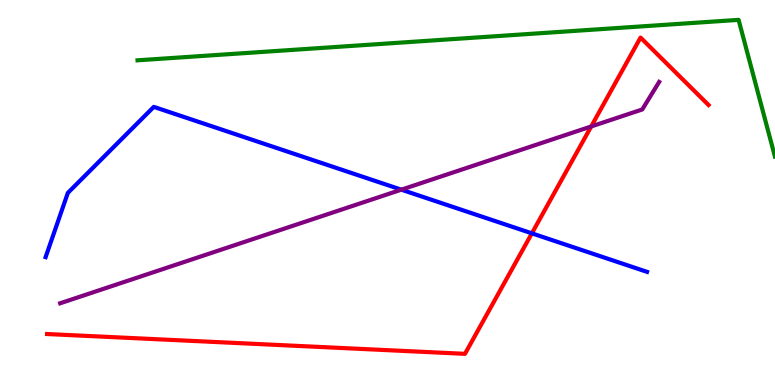[{'lines': ['blue', 'red'], 'intersections': [{'x': 6.86, 'y': 3.94}]}, {'lines': ['green', 'red'], 'intersections': []}, {'lines': ['purple', 'red'], 'intersections': [{'x': 7.63, 'y': 6.72}]}, {'lines': ['blue', 'green'], 'intersections': []}, {'lines': ['blue', 'purple'], 'intersections': [{'x': 5.18, 'y': 5.07}]}, {'lines': ['green', 'purple'], 'intersections': []}]